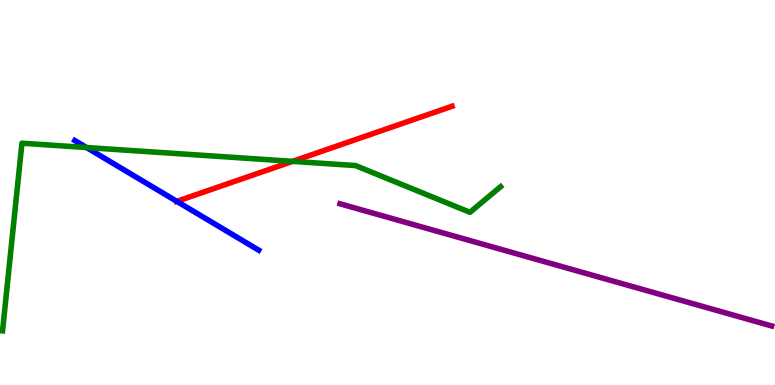[{'lines': ['blue', 'red'], 'intersections': [{'x': 2.28, 'y': 4.77}]}, {'lines': ['green', 'red'], 'intersections': [{'x': 3.78, 'y': 5.81}]}, {'lines': ['purple', 'red'], 'intersections': []}, {'lines': ['blue', 'green'], 'intersections': [{'x': 1.12, 'y': 6.17}]}, {'lines': ['blue', 'purple'], 'intersections': []}, {'lines': ['green', 'purple'], 'intersections': []}]